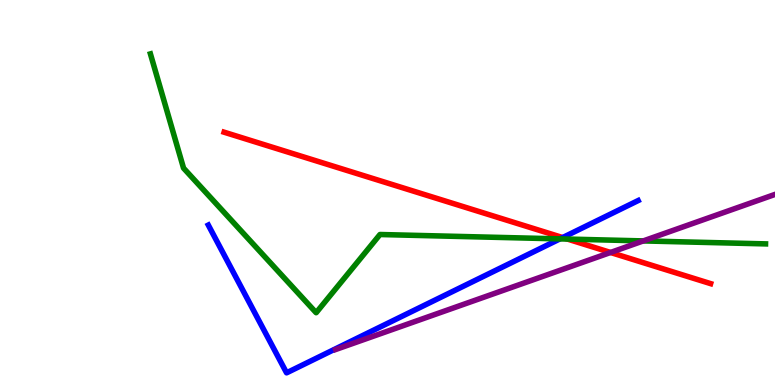[{'lines': ['blue', 'red'], 'intersections': [{'x': 7.26, 'y': 3.83}]}, {'lines': ['green', 'red'], 'intersections': [{'x': 7.32, 'y': 3.79}]}, {'lines': ['purple', 'red'], 'intersections': [{'x': 7.88, 'y': 3.44}]}, {'lines': ['blue', 'green'], 'intersections': [{'x': 7.23, 'y': 3.8}]}, {'lines': ['blue', 'purple'], 'intersections': []}, {'lines': ['green', 'purple'], 'intersections': [{'x': 8.3, 'y': 3.74}]}]